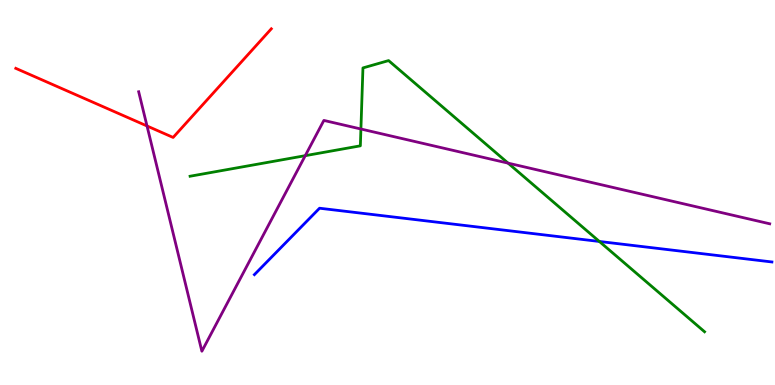[{'lines': ['blue', 'red'], 'intersections': []}, {'lines': ['green', 'red'], 'intersections': []}, {'lines': ['purple', 'red'], 'intersections': [{'x': 1.9, 'y': 6.73}]}, {'lines': ['blue', 'green'], 'intersections': [{'x': 7.73, 'y': 3.73}]}, {'lines': ['blue', 'purple'], 'intersections': []}, {'lines': ['green', 'purple'], 'intersections': [{'x': 3.94, 'y': 5.96}, {'x': 4.66, 'y': 6.65}, {'x': 6.56, 'y': 5.76}]}]